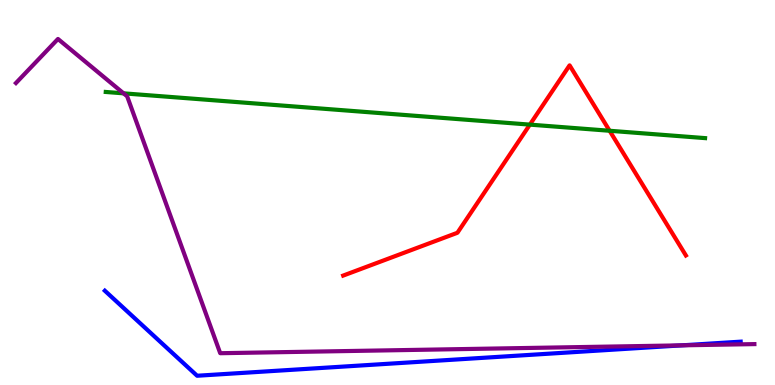[{'lines': ['blue', 'red'], 'intersections': []}, {'lines': ['green', 'red'], 'intersections': [{'x': 6.84, 'y': 6.76}, {'x': 7.87, 'y': 6.6}]}, {'lines': ['purple', 'red'], 'intersections': []}, {'lines': ['blue', 'green'], 'intersections': []}, {'lines': ['blue', 'purple'], 'intersections': [{'x': 8.8, 'y': 1.03}]}, {'lines': ['green', 'purple'], 'intersections': [{'x': 1.59, 'y': 7.58}]}]